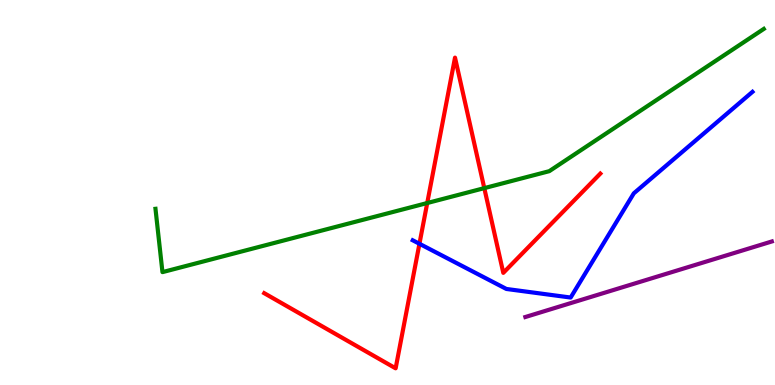[{'lines': ['blue', 'red'], 'intersections': [{'x': 5.41, 'y': 3.67}]}, {'lines': ['green', 'red'], 'intersections': [{'x': 5.51, 'y': 4.73}, {'x': 6.25, 'y': 5.11}]}, {'lines': ['purple', 'red'], 'intersections': []}, {'lines': ['blue', 'green'], 'intersections': []}, {'lines': ['blue', 'purple'], 'intersections': []}, {'lines': ['green', 'purple'], 'intersections': []}]